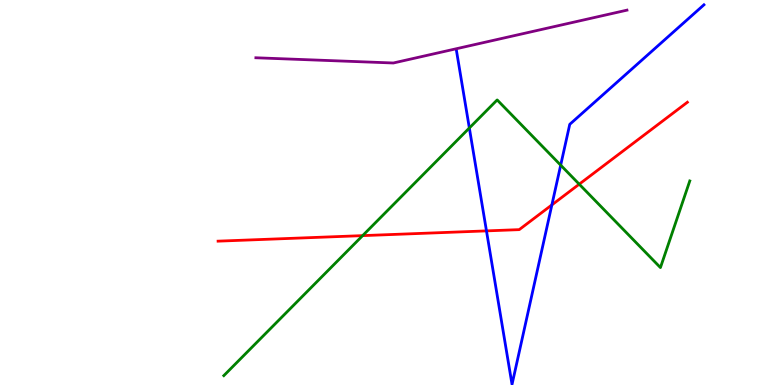[{'lines': ['blue', 'red'], 'intersections': [{'x': 6.28, 'y': 4.0}, {'x': 7.12, 'y': 4.68}]}, {'lines': ['green', 'red'], 'intersections': [{'x': 4.68, 'y': 3.88}, {'x': 7.47, 'y': 5.22}]}, {'lines': ['purple', 'red'], 'intersections': []}, {'lines': ['blue', 'green'], 'intersections': [{'x': 6.06, 'y': 6.68}, {'x': 7.23, 'y': 5.71}]}, {'lines': ['blue', 'purple'], 'intersections': []}, {'lines': ['green', 'purple'], 'intersections': []}]